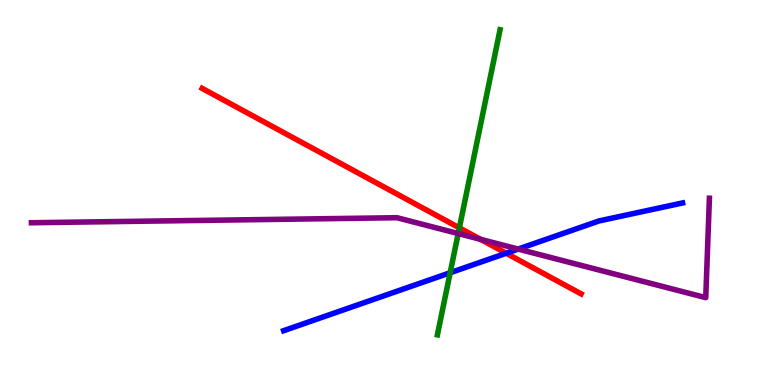[{'lines': ['blue', 'red'], 'intersections': [{'x': 6.53, 'y': 3.42}]}, {'lines': ['green', 'red'], 'intersections': [{'x': 5.93, 'y': 4.08}]}, {'lines': ['purple', 'red'], 'intersections': [{'x': 6.2, 'y': 3.78}]}, {'lines': ['blue', 'green'], 'intersections': [{'x': 5.81, 'y': 2.92}]}, {'lines': ['blue', 'purple'], 'intersections': [{'x': 6.69, 'y': 3.53}]}, {'lines': ['green', 'purple'], 'intersections': [{'x': 5.91, 'y': 3.93}]}]